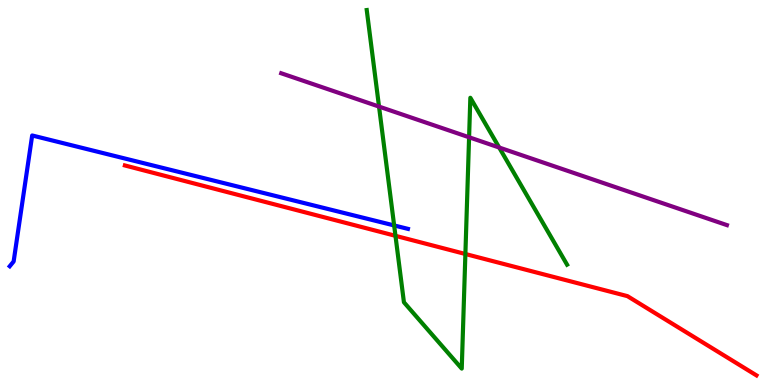[{'lines': ['blue', 'red'], 'intersections': []}, {'lines': ['green', 'red'], 'intersections': [{'x': 5.1, 'y': 3.87}, {'x': 6.0, 'y': 3.4}]}, {'lines': ['purple', 'red'], 'intersections': []}, {'lines': ['blue', 'green'], 'intersections': [{'x': 5.09, 'y': 4.14}]}, {'lines': ['blue', 'purple'], 'intersections': []}, {'lines': ['green', 'purple'], 'intersections': [{'x': 4.89, 'y': 7.23}, {'x': 6.05, 'y': 6.43}, {'x': 6.44, 'y': 6.17}]}]